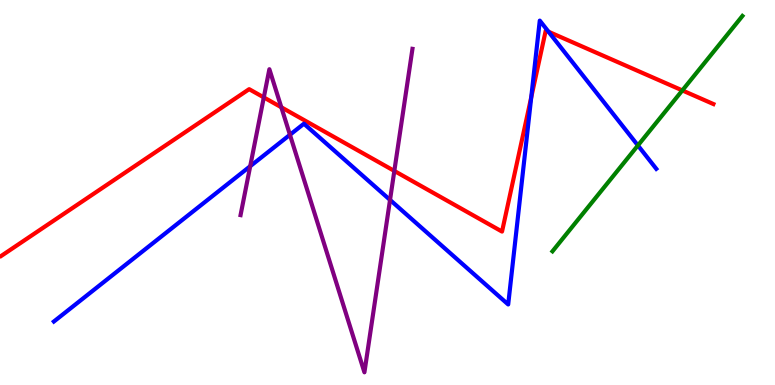[{'lines': ['blue', 'red'], 'intersections': [{'x': 6.85, 'y': 7.47}, {'x': 7.08, 'y': 9.18}]}, {'lines': ['green', 'red'], 'intersections': [{'x': 8.8, 'y': 7.65}]}, {'lines': ['purple', 'red'], 'intersections': [{'x': 3.4, 'y': 7.47}, {'x': 3.63, 'y': 7.21}, {'x': 5.09, 'y': 5.56}]}, {'lines': ['blue', 'green'], 'intersections': [{'x': 8.23, 'y': 6.22}]}, {'lines': ['blue', 'purple'], 'intersections': [{'x': 3.23, 'y': 5.68}, {'x': 3.74, 'y': 6.5}, {'x': 5.03, 'y': 4.81}]}, {'lines': ['green', 'purple'], 'intersections': []}]